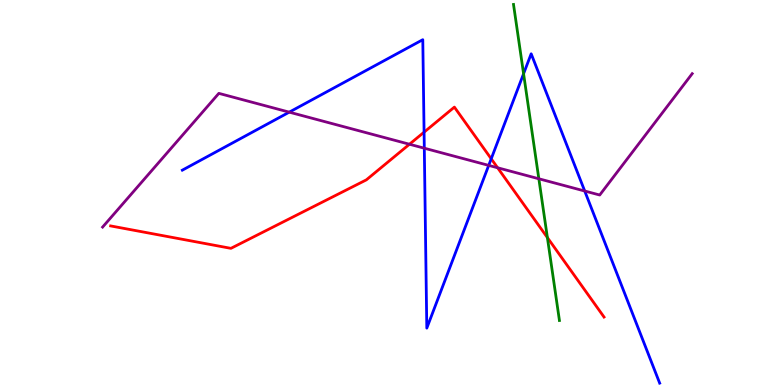[{'lines': ['blue', 'red'], 'intersections': [{'x': 5.47, 'y': 6.57}, {'x': 6.34, 'y': 5.88}]}, {'lines': ['green', 'red'], 'intersections': [{'x': 7.06, 'y': 3.83}]}, {'lines': ['purple', 'red'], 'intersections': [{'x': 5.28, 'y': 6.25}, {'x': 6.42, 'y': 5.64}]}, {'lines': ['blue', 'green'], 'intersections': [{'x': 6.76, 'y': 8.08}]}, {'lines': ['blue', 'purple'], 'intersections': [{'x': 3.73, 'y': 7.09}, {'x': 5.47, 'y': 6.15}, {'x': 6.31, 'y': 5.7}, {'x': 7.54, 'y': 5.04}]}, {'lines': ['green', 'purple'], 'intersections': [{'x': 6.95, 'y': 5.36}]}]